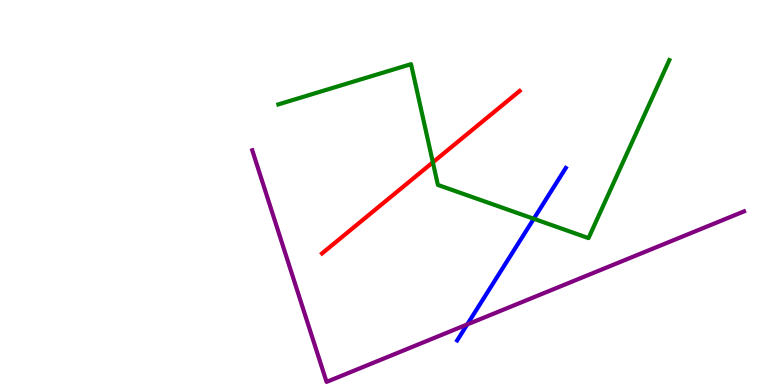[{'lines': ['blue', 'red'], 'intersections': []}, {'lines': ['green', 'red'], 'intersections': [{'x': 5.59, 'y': 5.78}]}, {'lines': ['purple', 'red'], 'intersections': []}, {'lines': ['blue', 'green'], 'intersections': [{'x': 6.89, 'y': 4.32}]}, {'lines': ['blue', 'purple'], 'intersections': [{'x': 6.03, 'y': 1.57}]}, {'lines': ['green', 'purple'], 'intersections': []}]